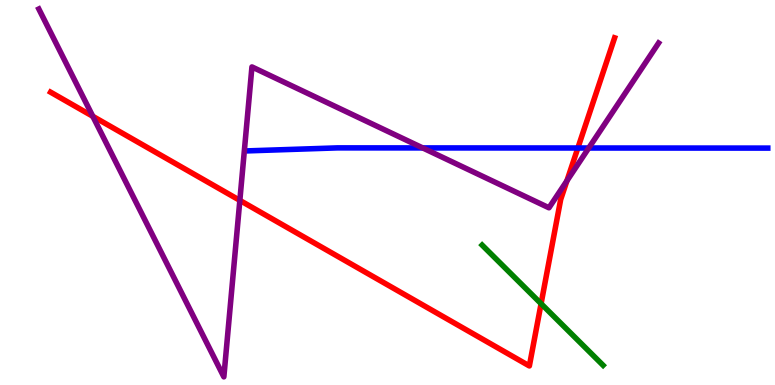[{'lines': ['blue', 'red'], 'intersections': [{'x': 7.46, 'y': 6.16}]}, {'lines': ['green', 'red'], 'intersections': [{'x': 6.98, 'y': 2.11}]}, {'lines': ['purple', 'red'], 'intersections': [{'x': 1.2, 'y': 6.98}, {'x': 3.09, 'y': 4.8}, {'x': 7.32, 'y': 5.3}]}, {'lines': ['blue', 'green'], 'intersections': []}, {'lines': ['blue', 'purple'], 'intersections': [{'x': 5.45, 'y': 6.16}, {'x': 7.6, 'y': 6.16}]}, {'lines': ['green', 'purple'], 'intersections': []}]